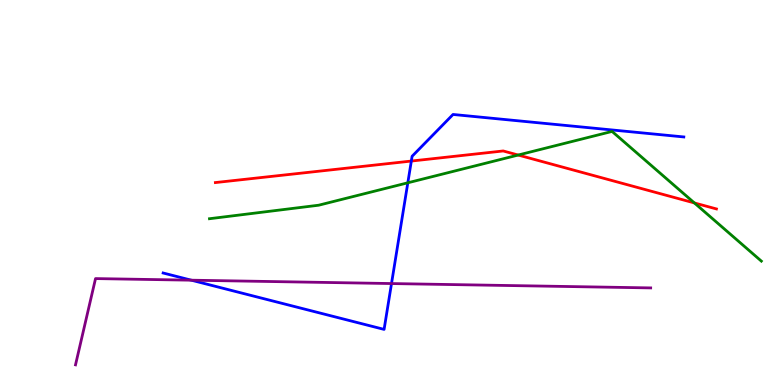[{'lines': ['blue', 'red'], 'intersections': [{'x': 5.31, 'y': 5.82}]}, {'lines': ['green', 'red'], 'intersections': [{'x': 6.69, 'y': 5.97}, {'x': 8.96, 'y': 4.73}]}, {'lines': ['purple', 'red'], 'intersections': []}, {'lines': ['blue', 'green'], 'intersections': [{'x': 5.26, 'y': 5.25}]}, {'lines': ['blue', 'purple'], 'intersections': [{'x': 2.47, 'y': 2.72}, {'x': 5.05, 'y': 2.63}]}, {'lines': ['green', 'purple'], 'intersections': []}]